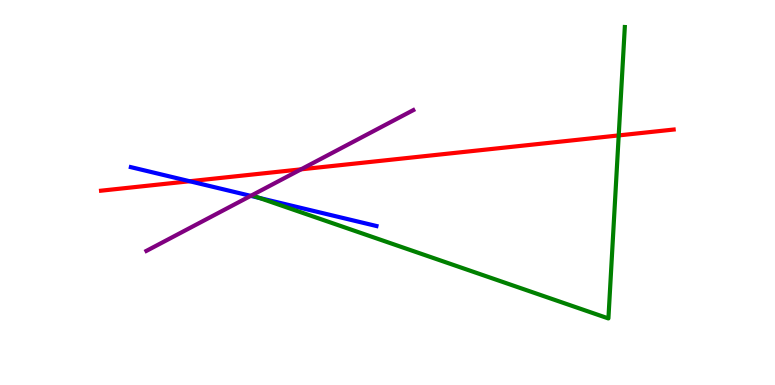[{'lines': ['blue', 'red'], 'intersections': [{'x': 2.45, 'y': 5.29}]}, {'lines': ['green', 'red'], 'intersections': [{'x': 7.98, 'y': 6.48}]}, {'lines': ['purple', 'red'], 'intersections': [{'x': 3.88, 'y': 5.6}]}, {'lines': ['blue', 'green'], 'intersections': [{'x': 3.35, 'y': 4.86}]}, {'lines': ['blue', 'purple'], 'intersections': [{'x': 3.24, 'y': 4.91}]}, {'lines': ['green', 'purple'], 'intersections': []}]